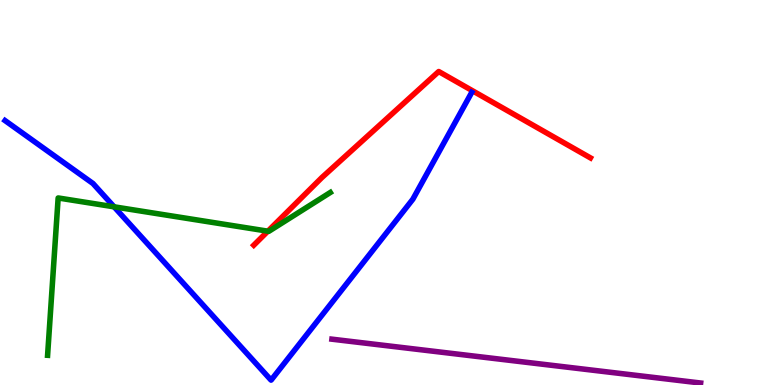[{'lines': ['blue', 'red'], 'intersections': []}, {'lines': ['green', 'red'], 'intersections': [{'x': 3.46, 'y': 4.0}]}, {'lines': ['purple', 'red'], 'intersections': []}, {'lines': ['blue', 'green'], 'intersections': [{'x': 1.47, 'y': 4.63}]}, {'lines': ['blue', 'purple'], 'intersections': []}, {'lines': ['green', 'purple'], 'intersections': []}]